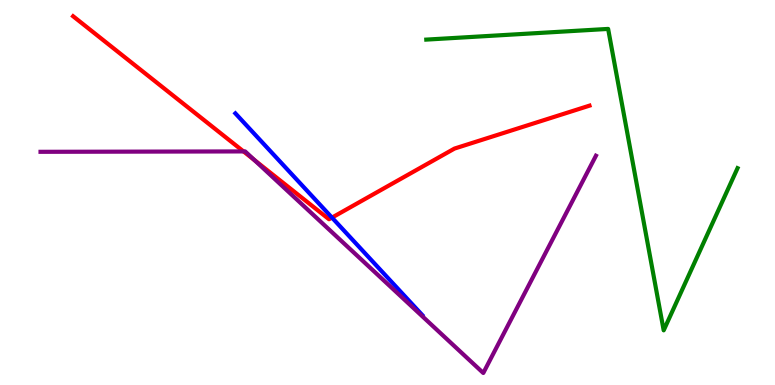[{'lines': ['blue', 'red'], 'intersections': [{'x': 4.28, 'y': 4.35}]}, {'lines': ['green', 'red'], 'intersections': []}, {'lines': ['purple', 'red'], 'intersections': [{'x': 3.14, 'y': 6.07}, {'x': 3.28, 'y': 5.84}]}, {'lines': ['blue', 'green'], 'intersections': []}, {'lines': ['blue', 'purple'], 'intersections': []}, {'lines': ['green', 'purple'], 'intersections': []}]